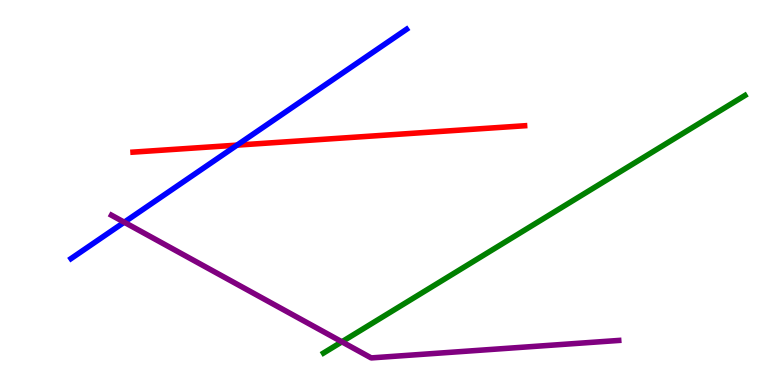[{'lines': ['blue', 'red'], 'intersections': [{'x': 3.06, 'y': 6.23}]}, {'lines': ['green', 'red'], 'intersections': []}, {'lines': ['purple', 'red'], 'intersections': []}, {'lines': ['blue', 'green'], 'intersections': []}, {'lines': ['blue', 'purple'], 'intersections': [{'x': 1.6, 'y': 4.23}]}, {'lines': ['green', 'purple'], 'intersections': [{'x': 4.41, 'y': 1.12}]}]